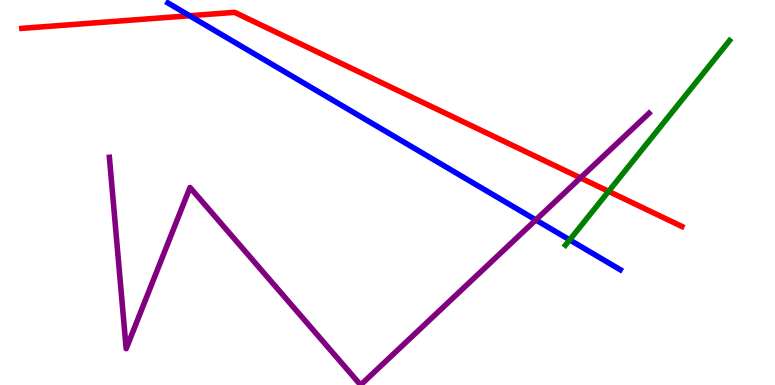[{'lines': ['blue', 'red'], 'intersections': [{'x': 2.45, 'y': 9.59}]}, {'lines': ['green', 'red'], 'intersections': [{'x': 7.85, 'y': 5.03}]}, {'lines': ['purple', 'red'], 'intersections': [{'x': 7.49, 'y': 5.38}]}, {'lines': ['blue', 'green'], 'intersections': [{'x': 7.35, 'y': 3.77}]}, {'lines': ['blue', 'purple'], 'intersections': [{'x': 6.91, 'y': 4.29}]}, {'lines': ['green', 'purple'], 'intersections': []}]